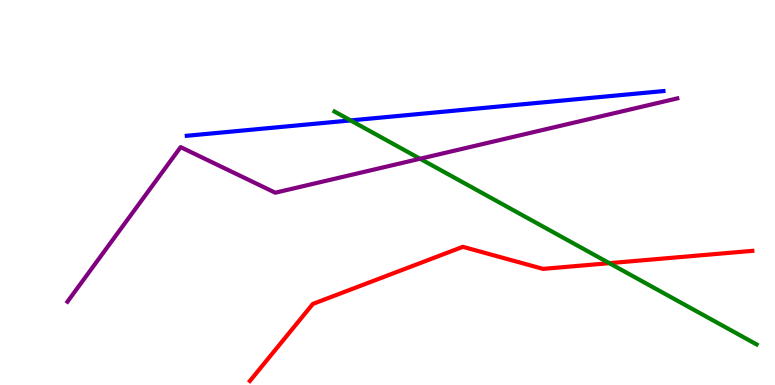[{'lines': ['blue', 'red'], 'intersections': []}, {'lines': ['green', 'red'], 'intersections': [{'x': 7.86, 'y': 3.16}]}, {'lines': ['purple', 'red'], 'intersections': []}, {'lines': ['blue', 'green'], 'intersections': [{'x': 4.52, 'y': 6.87}]}, {'lines': ['blue', 'purple'], 'intersections': []}, {'lines': ['green', 'purple'], 'intersections': [{'x': 5.42, 'y': 5.88}]}]